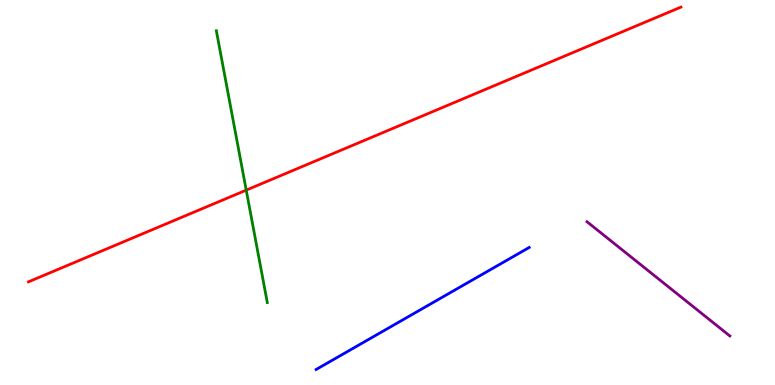[{'lines': ['blue', 'red'], 'intersections': []}, {'lines': ['green', 'red'], 'intersections': [{'x': 3.18, 'y': 5.06}]}, {'lines': ['purple', 'red'], 'intersections': []}, {'lines': ['blue', 'green'], 'intersections': []}, {'lines': ['blue', 'purple'], 'intersections': []}, {'lines': ['green', 'purple'], 'intersections': []}]